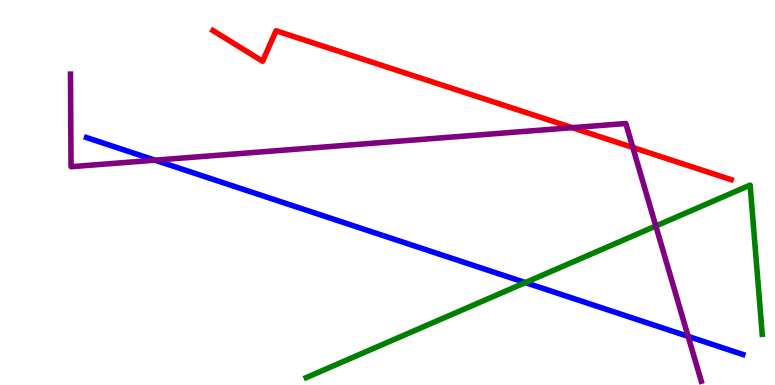[{'lines': ['blue', 'red'], 'intersections': []}, {'lines': ['green', 'red'], 'intersections': []}, {'lines': ['purple', 'red'], 'intersections': [{'x': 7.38, 'y': 6.68}, {'x': 8.17, 'y': 6.17}]}, {'lines': ['blue', 'green'], 'intersections': [{'x': 6.78, 'y': 2.66}]}, {'lines': ['blue', 'purple'], 'intersections': [{'x': 2.0, 'y': 5.84}, {'x': 8.88, 'y': 1.26}]}, {'lines': ['green', 'purple'], 'intersections': [{'x': 8.46, 'y': 4.13}]}]